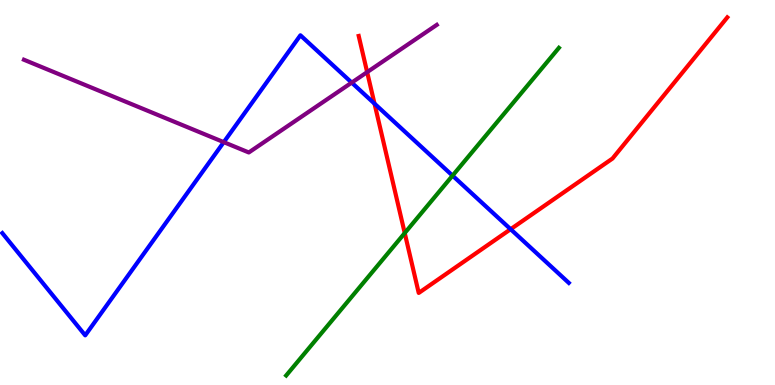[{'lines': ['blue', 'red'], 'intersections': [{'x': 4.83, 'y': 7.31}, {'x': 6.59, 'y': 4.05}]}, {'lines': ['green', 'red'], 'intersections': [{'x': 5.22, 'y': 3.95}]}, {'lines': ['purple', 'red'], 'intersections': [{'x': 4.74, 'y': 8.13}]}, {'lines': ['blue', 'green'], 'intersections': [{'x': 5.84, 'y': 5.44}]}, {'lines': ['blue', 'purple'], 'intersections': [{'x': 2.89, 'y': 6.31}, {'x': 4.54, 'y': 7.85}]}, {'lines': ['green', 'purple'], 'intersections': []}]